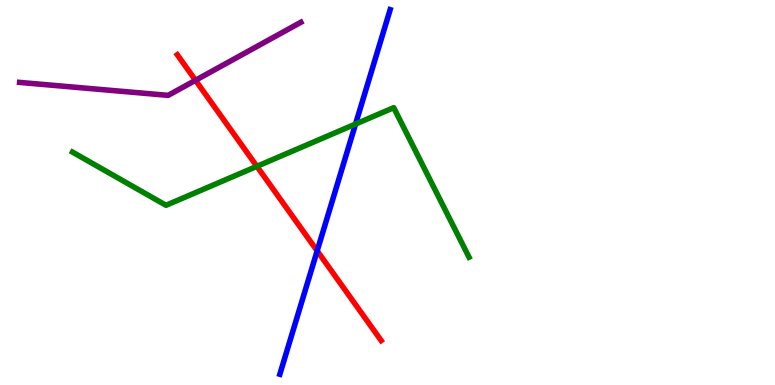[{'lines': ['blue', 'red'], 'intersections': [{'x': 4.09, 'y': 3.48}]}, {'lines': ['green', 'red'], 'intersections': [{'x': 3.31, 'y': 5.68}]}, {'lines': ['purple', 'red'], 'intersections': [{'x': 2.52, 'y': 7.91}]}, {'lines': ['blue', 'green'], 'intersections': [{'x': 4.59, 'y': 6.78}]}, {'lines': ['blue', 'purple'], 'intersections': []}, {'lines': ['green', 'purple'], 'intersections': []}]